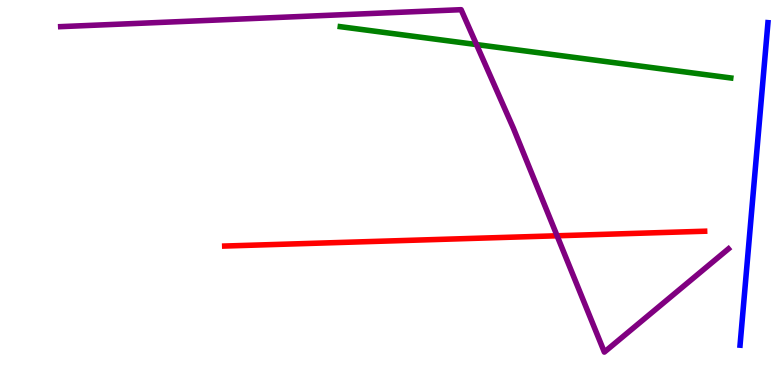[{'lines': ['blue', 'red'], 'intersections': []}, {'lines': ['green', 'red'], 'intersections': []}, {'lines': ['purple', 'red'], 'intersections': [{'x': 7.19, 'y': 3.88}]}, {'lines': ['blue', 'green'], 'intersections': []}, {'lines': ['blue', 'purple'], 'intersections': []}, {'lines': ['green', 'purple'], 'intersections': [{'x': 6.15, 'y': 8.84}]}]